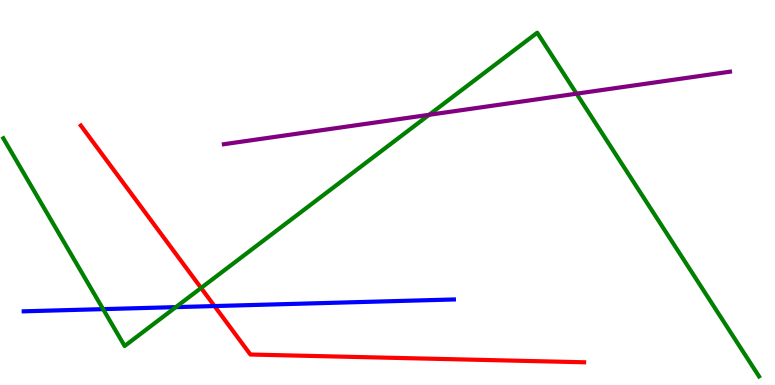[{'lines': ['blue', 'red'], 'intersections': [{'x': 2.77, 'y': 2.05}]}, {'lines': ['green', 'red'], 'intersections': [{'x': 2.59, 'y': 2.52}]}, {'lines': ['purple', 'red'], 'intersections': []}, {'lines': ['blue', 'green'], 'intersections': [{'x': 1.33, 'y': 1.97}, {'x': 2.27, 'y': 2.02}]}, {'lines': ['blue', 'purple'], 'intersections': []}, {'lines': ['green', 'purple'], 'intersections': [{'x': 5.54, 'y': 7.02}, {'x': 7.44, 'y': 7.57}]}]